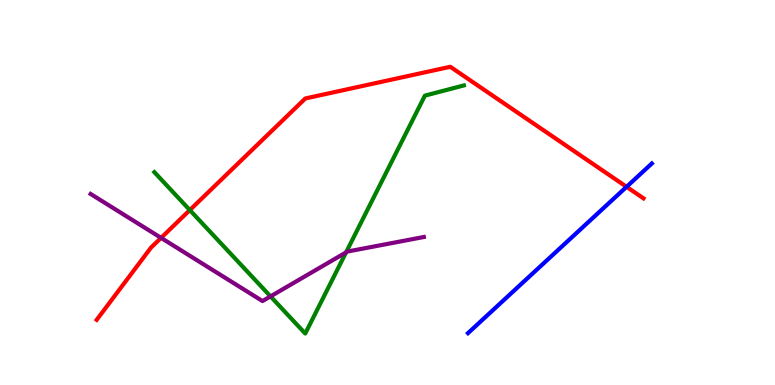[{'lines': ['blue', 'red'], 'intersections': [{'x': 8.08, 'y': 5.15}]}, {'lines': ['green', 'red'], 'intersections': [{'x': 2.45, 'y': 4.54}]}, {'lines': ['purple', 'red'], 'intersections': [{'x': 2.08, 'y': 3.82}]}, {'lines': ['blue', 'green'], 'intersections': []}, {'lines': ['blue', 'purple'], 'intersections': []}, {'lines': ['green', 'purple'], 'intersections': [{'x': 3.49, 'y': 2.3}, {'x': 4.47, 'y': 3.44}]}]